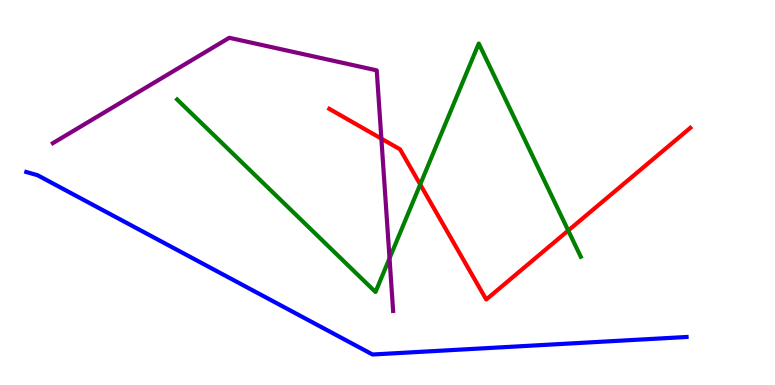[{'lines': ['blue', 'red'], 'intersections': []}, {'lines': ['green', 'red'], 'intersections': [{'x': 5.42, 'y': 5.21}, {'x': 7.33, 'y': 4.01}]}, {'lines': ['purple', 'red'], 'intersections': [{'x': 4.92, 'y': 6.4}]}, {'lines': ['blue', 'green'], 'intersections': []}, {'lines': ['blue', 'purple'], 'intersections': []}, {'lines': ['green', 'purple'], 'intersections': [{'x': 5.03, 'y': 3.29}]}]